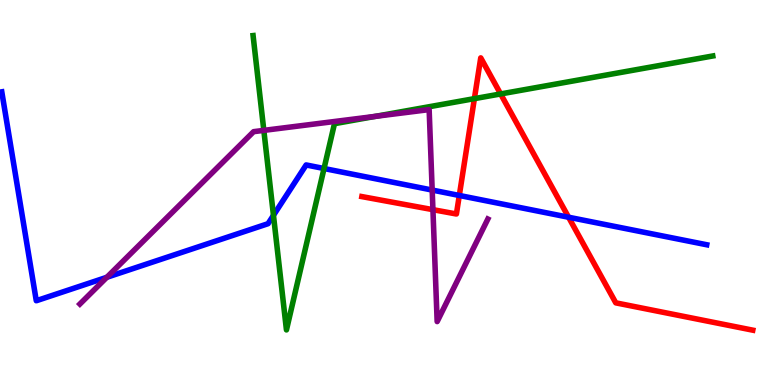[{'lines': ['blue', 'red'], 'intersections': [{'x': 5.93, 'y': 4.92}, {'x': 7.34, 'y': 4.36}]}, {'lines': ['green', 'red'], 'intersections': [{'x': 6.12, 'y': 7.44}, {'x': 6.46, 'y': 7.56}]}, {'lines': ['purple', 'red'], 'intersections': [{'x': 5.59, 'y': 4.55}]}, {'lines': ['blue', 'green'], 'intersections': [{'x': 3.53, 'y': 4.41}, {'x': 4.18, 'y': 5.62}]}, {'lines': ['blue', 'purple'], 'intersections': [{'x': 1.38, 'y': 2.8}, {'x': 5.58, 'y': 5.06}]}, {'lines': ['green', 'purple'], 'intersections': [{'x': 3.4, 'y': 6.61}, {'x': 4.84, 'y': 6.98}]}]